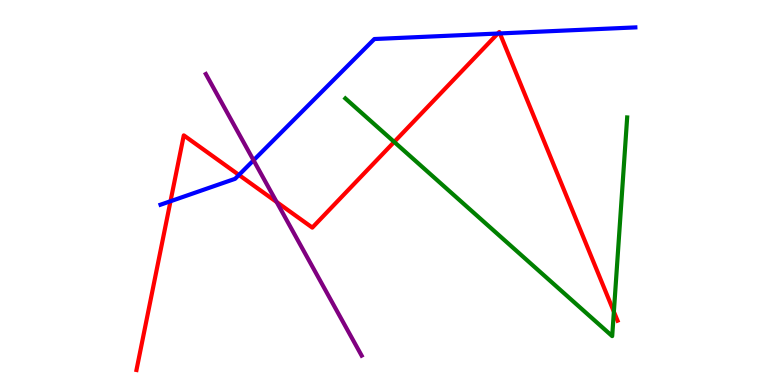[{'lines': ['blue', 'red'], 'intersections': [{'x': 2.2, 'y': 4.77}, {'x': 3.08, 'y': 5.46}, {'x': 6.42, 'y': 9.13}, {'x': 6.45, 'y': 9.13}]}, {'lines': ['green', 'red'], 'intersections': [{'x': 5.09, 'y': 6.31}, {'x': 7.92, 'y': 1.9}]}, {'lines': ['purple', 'red'], 'intersections': [{'x': 3.57, 'y': 4.75}]}, {'lines': ['blue', 'green'], 'intersections': []}, {'lines': ['blue', 'purple'], 'intersections': [{'x': 3.27, 'y': 5.84}]}, {'lines': ['green', 'purple'], 'intersections': []}]